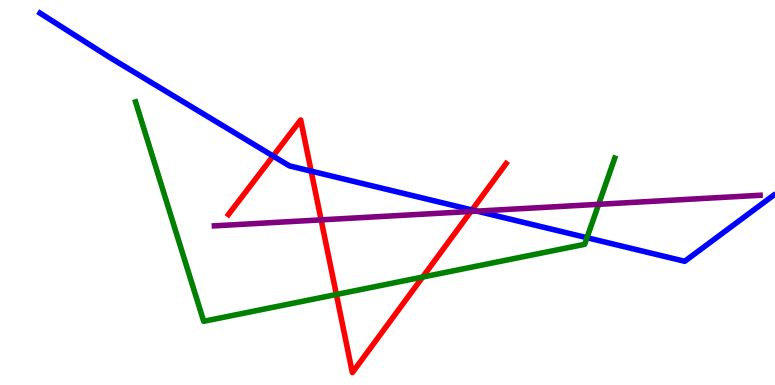[{'lines': ['blue', 'red'], 'intersections': [{'x': 3.52, 'y': 5.95}, {'x': 4.01, 'y': 5.56}, {'x': 6.09, 'y': 4.55}]}, {'lines': ['green', 'red'], 'intersections': [{'x': 4.34, 'y': 2.35}, {'x': 5.45, 'y': 2.8}]}, {'lines': ['purple', 'red'], 'intersections': [{'x': 4.14, 'y': 4.29}, {'x': 6.08, 'y': 4.51}]}, {'lines': ['blue', 'green'], 'intersections': [{'x': 7.57, 'y': 3.83}]}, {'lines': ['blue', 'purple'], 'intersections': [{'x': 6.15, 'y': 4.52}]}, {'lines': ['green', 'purple'], 'intersections': [{'x': 7.72, 'y': 4.69}]}]